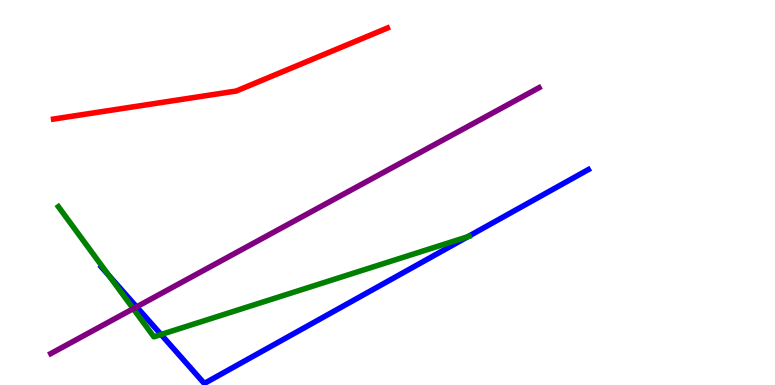[{'lines': ['blue', 'red'], 'intersections': []}, {'lines': ['green', 'red'], 'intersections': []}, {'lines': ['purple', 'red'], 'intersections': []}, {'lines': ['blue', 'green'], 'intersections': [{'x': 1.41, 'y': 2.84}, {'x': 2.08, 'y': 1.31}, {'x': 6.04, 'y': 3.85}]}, {'lines': ['blue', 'purple'], 'intersections': [{'x': 1.76, 'y': 2.03}]}, {'lines': ['green', 'purple'], 'intersections': [{'x': 1.72, 'y': 1.98}]}]